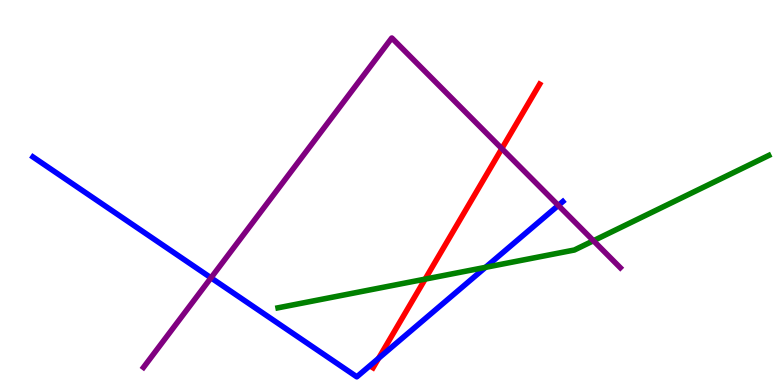[{'lines': ['blue', 'red'], 'intersections': [{'x': 4.89, 'y': 0.694}]}, {'lines': ['green', 'red'], 'intersections': [{'x': 5.49, 'y': 2.75}]}, {'lines': ['purple', 'red'], 'intersections': [{'x': 6.48, 'y': 6.14}]}, {'lines': ['blue', 'green'], 'intersections': [{'x': 6.26, 'y': 3.06}]}, {'lines': ['blue', 'purple'], 'intersections': [{'x': 2.72, 'y': 2.78}, {'x': 7.2, 'y': 4.66}]}, {'lines': ['green', 'purple'], 'intersections': [{'x': 7.66, 'y': 3.75}]}]